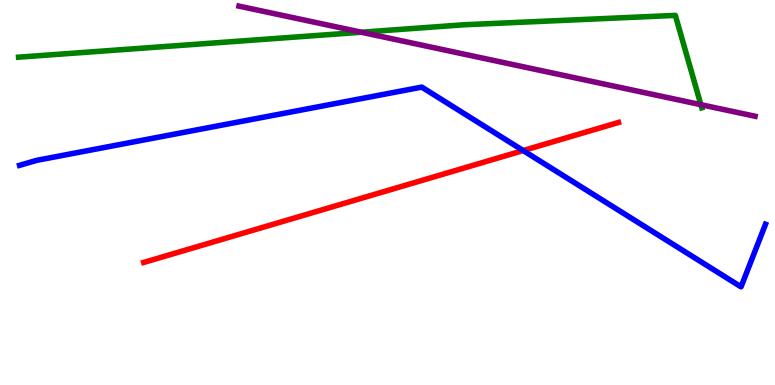[{'lines': ['blue', 'red'], 'intersections': [{'x': 6.75, 'y': 6.09}]}, {'lines': ['green', 'red'], 'intersections': []}, {'lines': ['purple', 'red'], 'intersections': []}, {'lines': ['blue', 'green'], 'intersections': []}, {'lines': ['blue', 'purple'], 'intersections': []}, {'lines': ['green', 'purple'], 'intersections': [{'x': 4.66, 'y': 9.16}, {'x': 9.04, 'y': 7.28}]}]